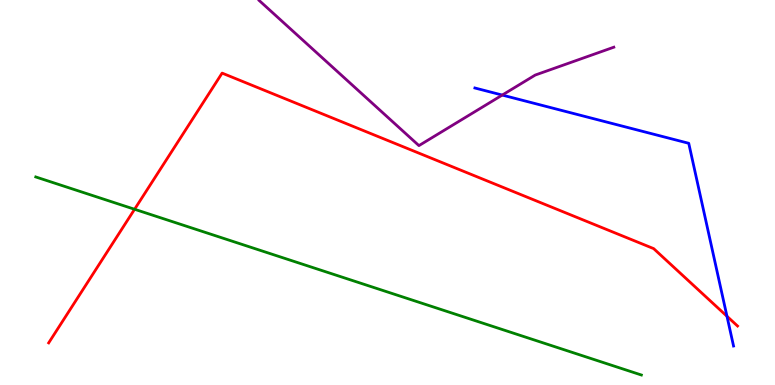[{'lines': ['blue', 'red'], 'intersections': [{'x': 9.38, 'y': 1.79}]}, {'lines': ['green', 'red'], 'intersections': [{'x': 1.74, 'y': 4.56}]}, {'lines': ['purple', 'red'], 'intersections': []}, {'lines': ['blue', 'green'], 'intersections': []}, {'lines': ['blue', 'purple'], 'intersections': [{'x': 6.48, 'y': 7.53}]}, {'lines': ['green', 'purple'], 'intersections': []}]